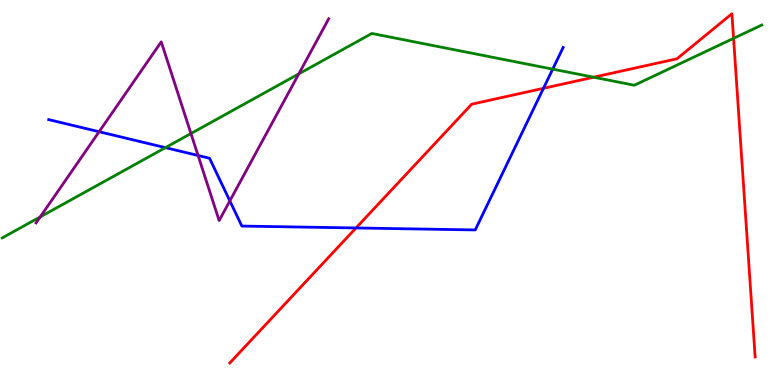[{'lines': ['blue', 'red'], 'intersections': [{'x': 4.59, 'y': 4.08}, {'x': 7.01, 'y': 7.71}]}, {'lines': ['green', 'red'], 'intersections': [{'x': 7.66, 'y': 7.99}, {'x': 9.47, 'y': 9.0}]}, {'lines': ['purple', 'red'], 'intersections': []}, {'lines': ['blue', 'green'], 'intersections': [{'x': 2.13, 'y': 6.16}, {'x': 7.13, 'y': 8.2}]}, {'lines': ['blue', 'purple'], 'intersections': [{'x': 1.28, 'y': 6.58}, {'x': 2.56, 'y': 5.96}, {'x': 2.97, 'y': 4.78}]}, {'lines': ['green', 'purple'], 'intersections': [{'x': 0.519, 'y': 4.37}, {'x': 2.46, 'y': 6.53}, {'x': 3.86, 'y': 8.08}]}]